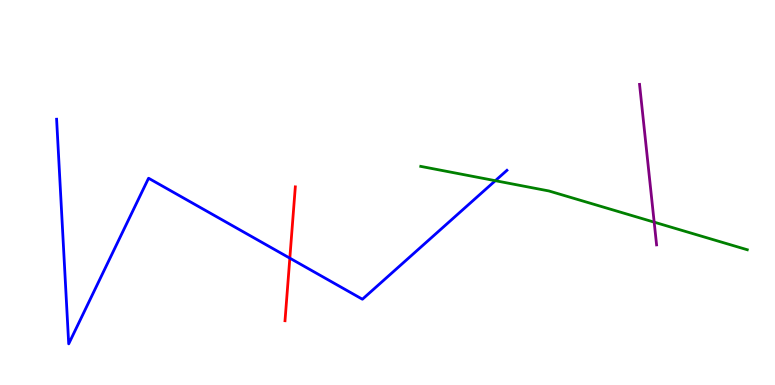[{'lines': ['blue', 'red'], 'intersections': [{'x': 3.74, 'y': 3.29}]}, {'lines': ['green', 'red'], 'intersections': []}, {'lines': ['purple', 'red'], 'intersections': []}, {'lines': ['blue', 'green'], 'intersections': [{'x': 6.39, 'y': 5.31}]}, {'lines': ['blue', 'purple'], 'intersections': []}, {'lines': ['green', 'purple'], 'intersections': [{'x': 8.44, 'y': 4.23}]}]